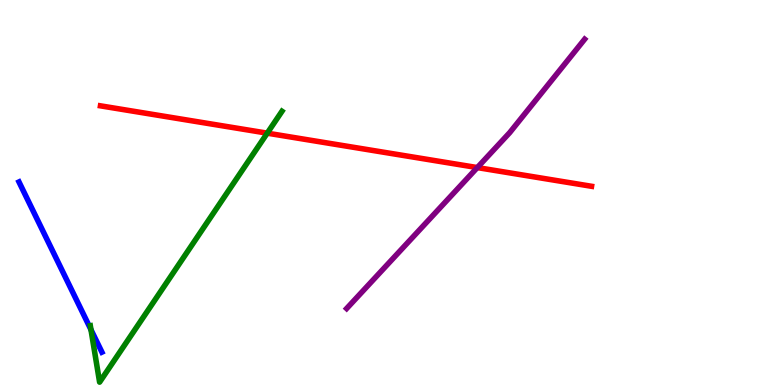[{'lines': ['blue', 'red'], 'intersections': []}, {'lines': ['green', 'red'], 'intersections': [{'x': 3.45, 'y': 6.54}]}, {'lines': ['purple', 'red'], 'intersections': [{'x': 6.16, 'y': 5.65}]}, {'lines': ['blue', 'green'], 'intersections': [{'x': 1.17, 'y': 1.44}]}, {'lines': ['blue', 'purple'], 'intersections': []}, {'lines': ['green', 'purple'], 'intersections': []}]